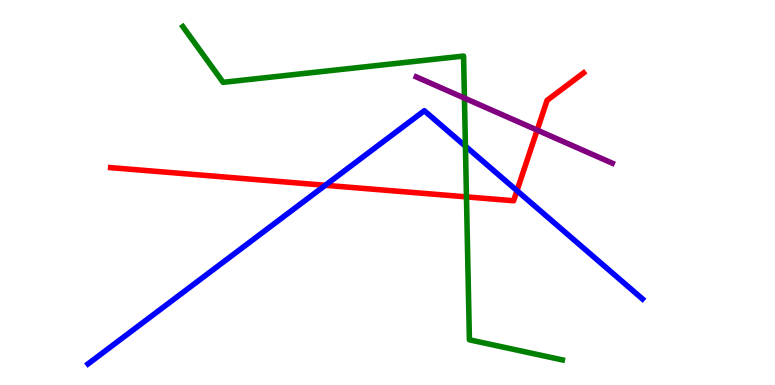[{'lines': ['blue', 'red'], 'intersections': [{'x': 4.2, 'y': 5.19}, {'x': 6.67, 'y': 5.05}]}, {'lines': ['green', 'red'], 'intersections': [{'x': 6.02, 'y': 4.89}]}, {'lines': ['purple', 'red'], 'intersections': [{'x': 6.93, 'y': 6.62}]}, {'lines': ['blue', 'green'], 'intersections': [{'x': 6.01, 'y': 6.2}]}, {'lines': ['blue', 'purple'], 'intersections': []}, {'lines': ['green', 'purple'], 'intersections': [{'x': 5.99, 'y': 7.45}]}]